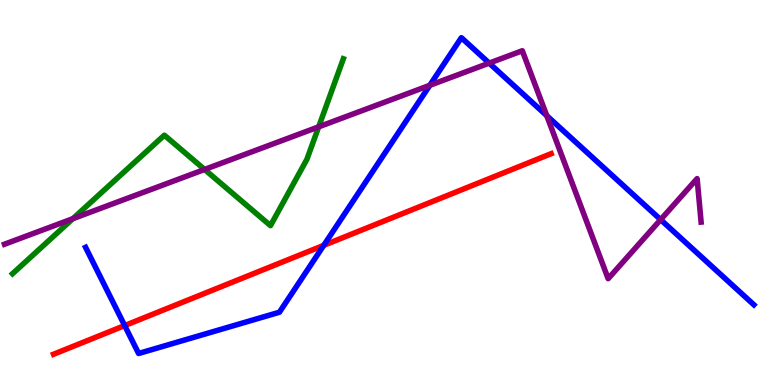[{'lines': ['blue', 'red'], 'intersections': [{'x': 1.61, 'y': 1.54}, {'x': 4.18, 'y': 3.63}]}, {'lines': ['green', 'red'], 'intersections': []}, {'lines': ['purple', 'red'], 'intersections': []}, {'lines': ['blue', 'green'], 'intersections': []}, {'lines': ['blue', 'purple'], 'intersections': [{'x': 5.55, 'y': 7.78}, {'x': 6.31, 'y': 8.36}, {'x': 7.05, 'y': 7.0}, {'x': 8.52, 'y': 4.29}]}, {'lines': ['green', 'purple'], 'intersections': [{'x': 0.94, 'y': 4.32}, {'x': 2.64, 'y': 5.6}, {'x': 4.11, 'y': 6.71}]}]